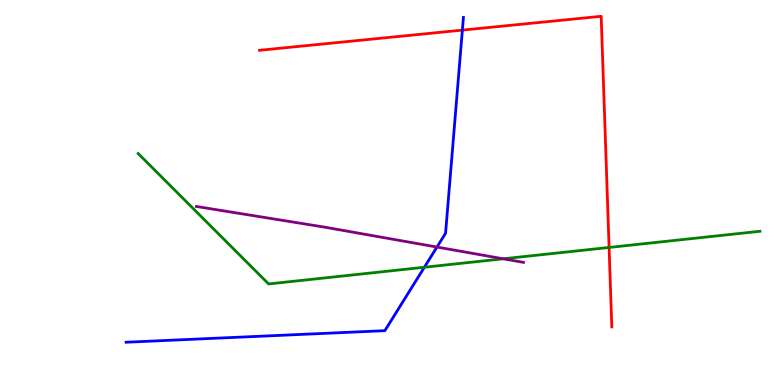[{'lines': ['blue', 'red'], 'intersections': [{'x': 5.97, 'y': 9.22}]}, {'lines': ['green', 'red'], 'intersections': [{'x': 7.86, 'y': 3.57}]}, {'lines': ['purple', 'red'], 'intersections': []}, {'lines': ['blue', 'green'], 'intersections': [{'x': 5.48, 'y': 3.06}]}, {'lines': ['blue', 'purple'], 'intersections': [{'x': 5.64, 'y': 3.58}]}, {'lines': ['green', 'purple'], 'intersections': [{'x': 6.49, 'y': 3.28}]}]